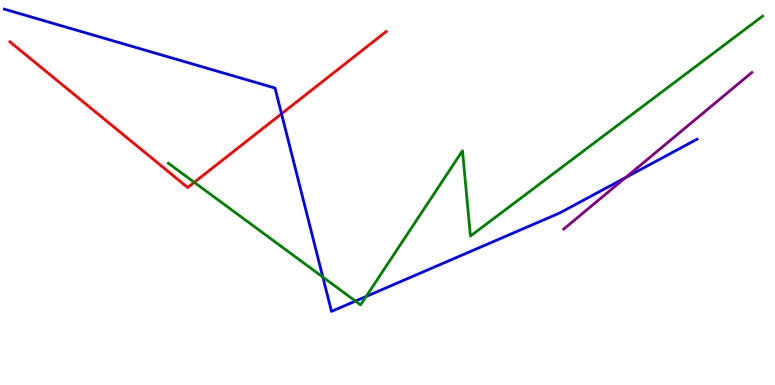[{'lines': ['blue', 'red'], 'intersections': [{'x': 3.63, 'y': 7.05}]}, {'lines': ['green', 'red'], 'intersections': [{'x': 2.51, 'y': 5.26}]}, {'lines': ['purple', 'red'], 'intersections': []}, {'lines': ['blue', 'green'], 'intersections': [{'x': 4.17, 'y': 2.8}, {'x': 4.59, 'y': 2.18}, {'x': 4.72, 'y': 2.3}]}, {'lines': ['blue', 'purple'], 'intersections': [{'x': 8.07, 'y': 5.39}]}, {'lines': ['green', 'purple'], 'intersections': []}]